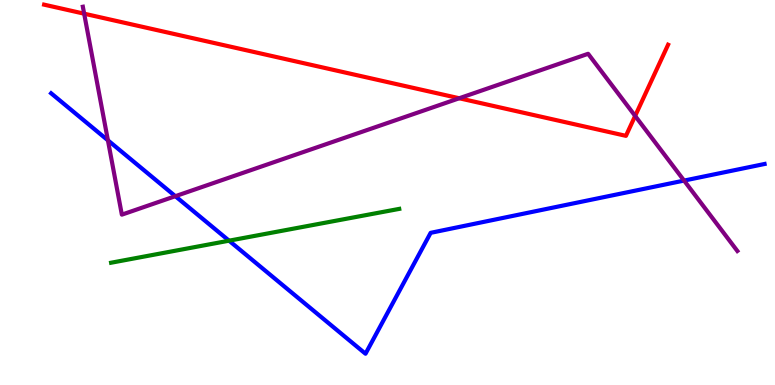[{'lines': ['blue', 'red'], 'intersections': []}, {'lines': ['green', 'red'], 'intersections': []}, {'lines': ['purple', 'red'], 'intersections': [{'x': 1.09, 'y': 9.64}, {'x': 5.93, 'y': 7.45}, {'x': 8.2, 'y': 6.99}]}, {'lines': ['blue', 'green'], 'intersections': [{'x': 2.96, 'y': 3.75}]}, {'lines': ['blue', 'purple'], 'intersections': [{'x': 1.39, 'y': 6.36}, {'x': 2.26, 'y': 4.9}, {'x': 8.83, 'y': 5.31}]}, {'lines': ['green', 'purple'], 'intersections': []}]